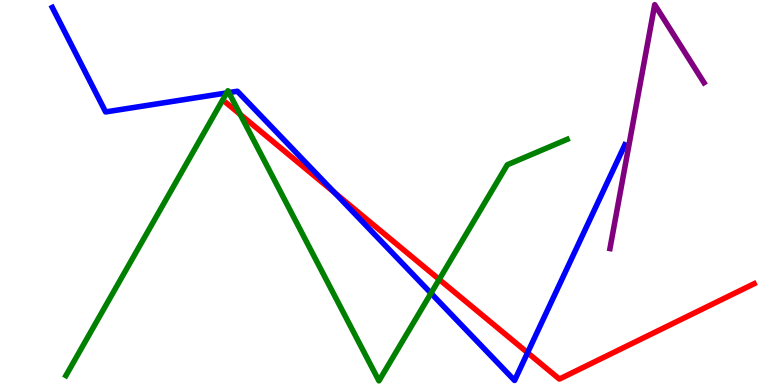[{'lines': ['blue', 'red'], 'intersections': [{'x': 4.32, 'y': 5.0}, {'x': 6.81, 'y': 0.839}]}, {'lines': ['green', 'red'], 'intersections': [{'x': 3.1, 'y': 7.03}, {'x': 5.67, 'y': 2.74}]}, {'lines': ['purple', 'red'], 'intersections': []}, {'lines': ['blue', 'green'], 'intersections': [{'x': 2.92, 'y': 7.59}, {'x': 2.95, 'y': 7.59}, {'x': 5.56, 'y': 2.38}]}, {'lines': ['blue', 'purple'], 'intersections': []}, {'lines': ['green', 'purple'], 'intersections': []}]